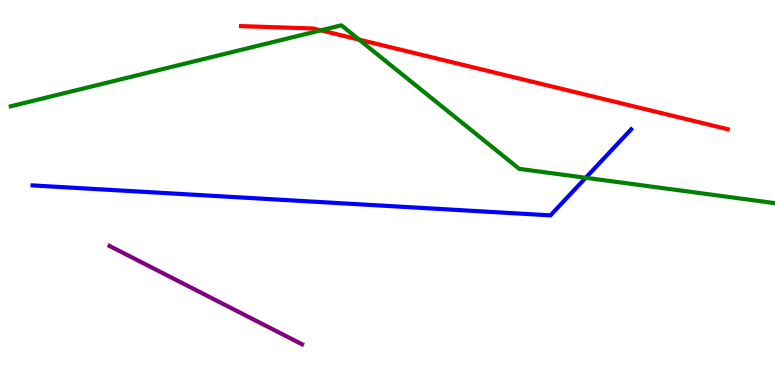[{'lines': ['blue', 'red'], 'intersections': []}, {'lines': ['green', 'red'], 'intersections': [{'x': 4.14, 'y': 9.21}, {'x': 4.63, 'y': 8.97}]}, {'lines': ['purple', 'red'], 'intersections': []}, {'lines': ['blue', 'green'], 'intersections': [{'x': 7.56, 'y': 5.38}]}, {'lines': ['blue', 'purple'], 'intersections': []}, {'lines': ['green', 'purple'], 'intersections': []}]